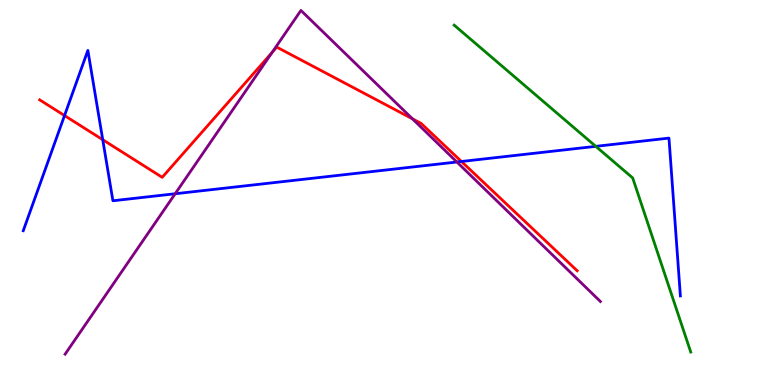[{'lines': ['blue', 'red'], 'intersections': [{'x': 0.833, 'y': 7.0}, {'x': 1.33, 'y': 6.37}, {'x': 5.95, 'y': 5.81}]}, {'lines': ['green', 'red'], 'intersections': []}, {'lines': ['purple', 'red'], 'intersections': [{'x': 3.51, 'y': 8.64}, {'x': 5.32, 'y': 6.91}]}, {'lines': ['blue', 'green'], 'intersections': [{'x': 7.69, 'y': 6.2}]}, {'lines': ['blue', 'purple'], 'intersections': [{'x': 2.26, 'y': 4.97}, {'x': 5.9, 'y': 5.79}]}, {'lines': ['green', 'purple'], 'intersections': []}]